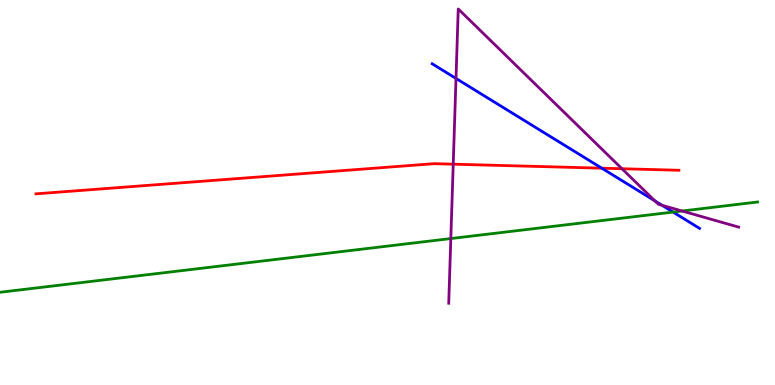[{'lines': ['blue', 'red'], 'intersections': [{'x': 7.76, 'y': 5.63}]}, {'lines': ['green', 'red'], 'intersections': []}, {'lines': ['purple', 'red'], 'intersections': [{'x': 5.85, 'y': 5.74}, {'x': 8.03, 'y': 5.62}]}, {'lines': ['blue', 'green'], 'intersections': [{'x': 8.68, 'y': 4.49}]}, {'lines': ['blue', 'purple'], 'intersections': [{'x': 5.88, 'y': 7.96}, {'x': 8.45, 'y': 4.78}, {'x': 8.54, 'y': 4.67}]}, {'lines': ['green', 'purple'], 'intersections': [{'x': 5.82, 'y': 3.8}, {'x': 8.8, 'y': 4.52}]}]